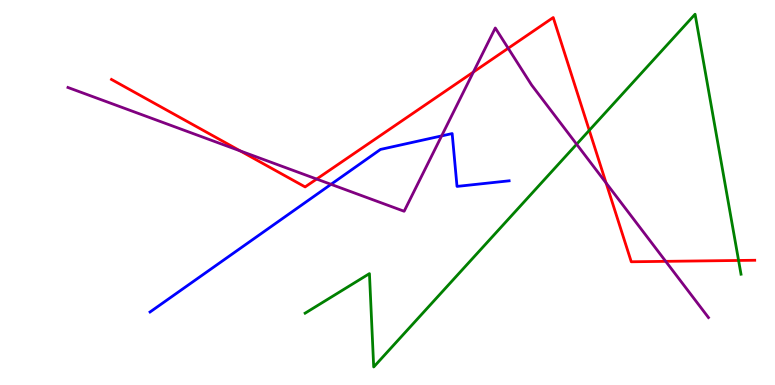[{'lines': ['blue', 'red'], 'intersections': []}, {'lines': ['green', 'red'], 'intersections': [{'x': 7.6, 'y': 6.61}, {'x': 9.53, 'y': 3.23}]}, {'lines': ['purple', 'red'], 'intersections': [{'x': 3.1, 'y': 6.08}, {'x': 4.09, 'y': 5.35}, {'x': 6.11, 'y': 8.13}, {'x': 6.56, 'y': 8.75}, {'x': 7.82, 'y': 5.25}, {'x': 8.59, 'y': 3.21}]}, {'lines': ['blue', 'green'], 'intersections': []}, {'lines': ['blue', 'purple'], 'intersections': [{'x': 4.27, 'y': 5.21}, {'x': 5.7, 'y': 6.47}]}, {'lines': ['green', 'purple'], 'intersections': [{'x': 7.44, 'y': 6.25}]}]